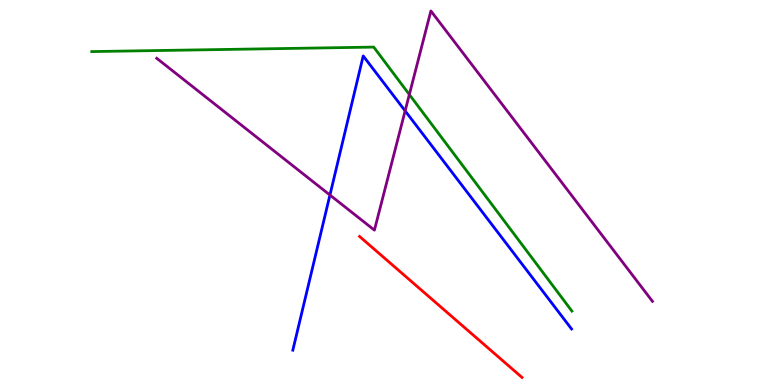[{'lines': ['blue', 'red'], 'intersections': []}, {'lines': ['green', 'red'], 'intersections': []}, {'lines': ['purple', 'red'], 'intersections': []}, {'lines': ['blue', 'green'], 'intersections': []}, {'lines': ['blue', 'purple'], 'intersections': [{'x': 4.26, 'y': 4.93}, {'x': 5.23, 'y': 7.12}]}, {'lines': ['green', 'purple'], 'intersections': [{'x': 5.28, 'y': 7.54}]}]